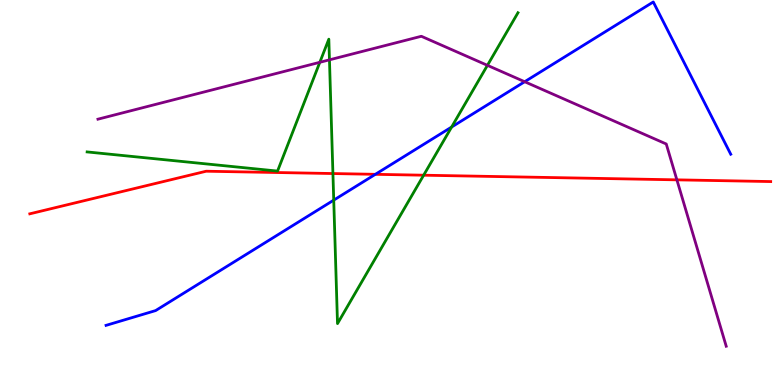[{'lines': ['blue', 'red'], 'intersections': [{'x': 4.84, 'y': 5.47}]}, {'lines': ['green', 'red'], 'intersections': [{'x': 4.3, 'y': 5.49}, {'x': 5.47, 'y': 5.45}]}, {'lines': ['purple', 'red'], 'intersections': [{'x': 8.73, 'y': 5.33}]}, {'lines': ['blue', 'green'], 'intersections': [{'x': 4.31, 'y': 4.8}, {'x': 5.83, 'y': 6.7}]}, {'lines': ['blue', 'purple'], 'intersections': [{'x': 6.77, 'y': 7.88}]}, {'lines': ['green', 'purple'], 'intersections': [{'x': 4.13, 'y': 8.38}, {'x': 4.25, 'y': 8.45}, {'x': 6.29, 'y': 8.3}]}]